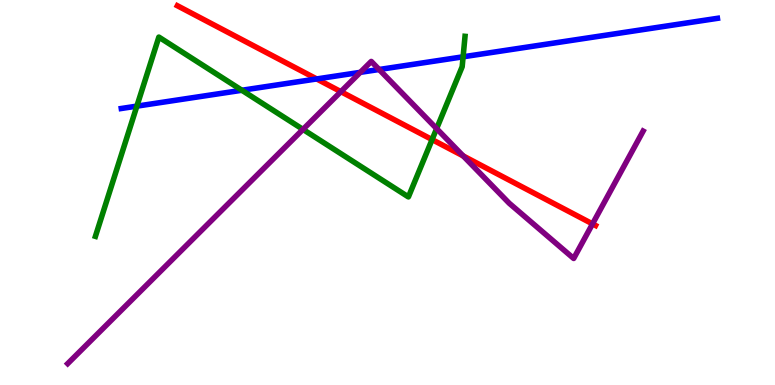[{'lines': ['blue', 'red'], 'intersections': [{'x': 4.09, 'y': 7.95}]}, {'lines': ['green', 'red'], 'intersections': [{'x': 5.58, 'y': 6.37}]}, {'lines': ['purple', 'red'], 'intersections': [{'x': 4.4, 'y': 7.62}, {'x': 5.98, 'y': 5.95}, {'x': 7.65, 'y': 4.18}]}, {'lines': ['blue', 'green'], 'intersections': [{'x': 1.77, 'y': 7.24}, {'x': 3.12, 'y': 7.66}, {'x': 5.98, 'y': 8.52}]}, {'lines': ['blue', 'purple'], 'intersections': [{'x': 4.65, 'y': 8.12}, {'x': 4.89, 'y': 8.19}]}, {'lines': ['green', 'purple'], 'intersections': [{'x': 3.91, 'y': 6.64}, {'x': 5.63, 'y': 6.66}]}]